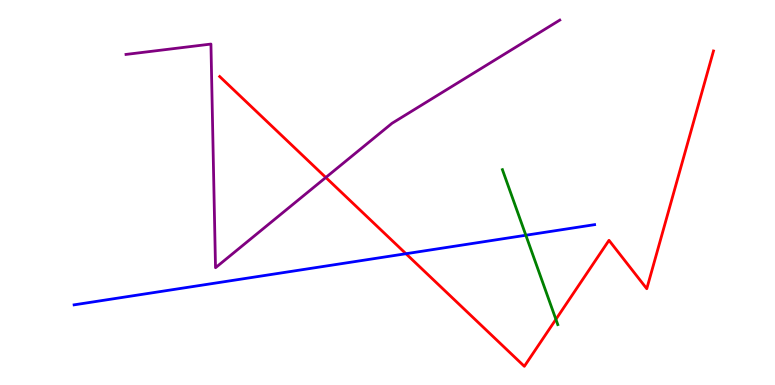[{'lines': ['blue', 'red'], 'intersections': [{'x': 5.24, 'y': 3.41}]}, {'lines': ['green', 'red'], 'intersections': [{'x': 7.17, 'y': 1.71}]}, {'lines': ['purple', 'red'], 'intersections': [{'x': 4.2, 'y': 5.39}]}, {'lines': ['blue', 'green'], 'intersections': [{'x': 6.79, 'y': 3.89}]}, {'lines': ['blue', 'purple'], 'intersections': []}, {'lines': ['green', 'purple'], 'intersections': []}]